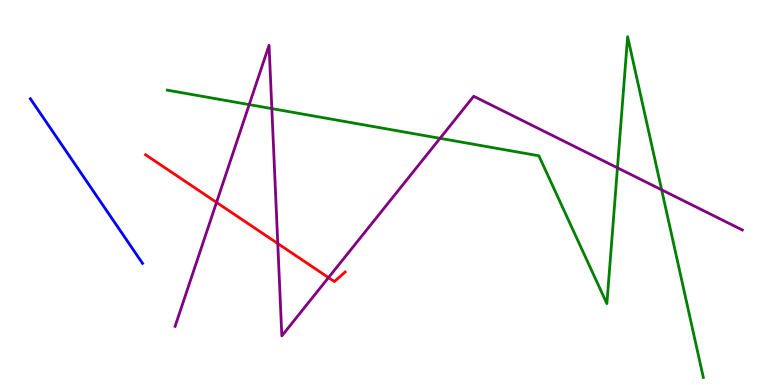[{'lines': ['blue', 'red'], 'intersections': []}, {'lines': ['green', 'red'], 'intersections': []}, {'lines': ['purple', 'red'], 'intersections': [{'x': 2.79, 'y': 4.74}, {'x': 3.58, 'y': 3.67}, {'x': 4.24, 'y': 2.79}]}, {'lines': ['blue', 'green'], 'intersections': []}, {'lines': ['blue', 'purple'], 'intersections': []}, {'lines': ['green', 'purple'], 'intersections': [{'x': 3.22, 'y': 7.28}, {'x': 3.51, 'y': 7.18}, {'x': 5.68, 'y': 6.41}, {'x': 7.97, 'y': 5.64}, {'x': 8.54, 'y': 5.07}]}]